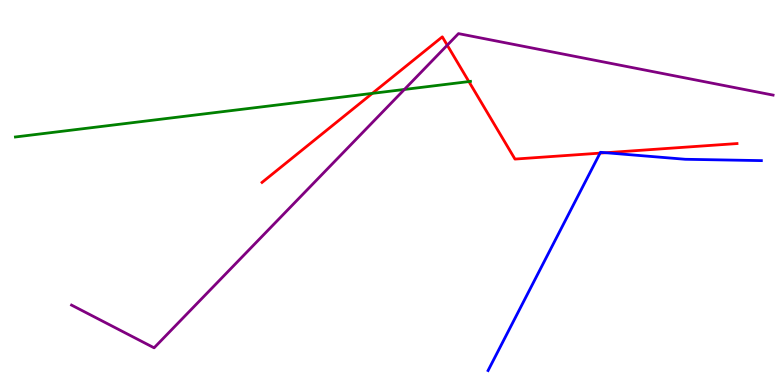[{'lines': ['blue', 'red'], 'intersections': [{'x': 7.74, 'y': 6.02}, {'x': 7.82, 'y': 6.03}]}, {'lines': ['green', 'red'], 'intersections': [{'x': 4.8, 'y': 7.57}, {'x': 6.05, 'y': 7.88}]}, {'lines': ['purple', 'red'], 'intersections': [{'x': 5.77, 'y': 8.83}]}, {'lines': ['blue', 'green'], 'intersections': []}, {'lines': ['blue', 'purple'], 'intersections': []}, {'lines': ['green', 'purple'], 'intersections': [{'x': 5.22, 'y': 7.68}]}]